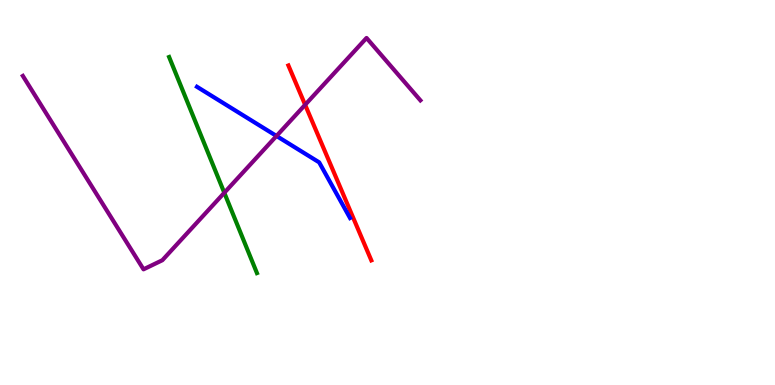[{'lines': ['blue', 'red'], 'intersections': []}, {'lines': ['green', 'red'], 'intersections': []}, {'lines': ['purple', 'red'], 'intersections': [{'x': 3.94, 'y': 7.28}]}, {'lines': ['blue', 'green'], 'intersections': []}, {'lines': ['blue', 'purple'], 'intersections': [{'x': 3.57, 'y': 6.47}]}, {'lines': ['green', 'purple'], 'intersections': [{'x': 2.89, 'y': 4.99}]}]